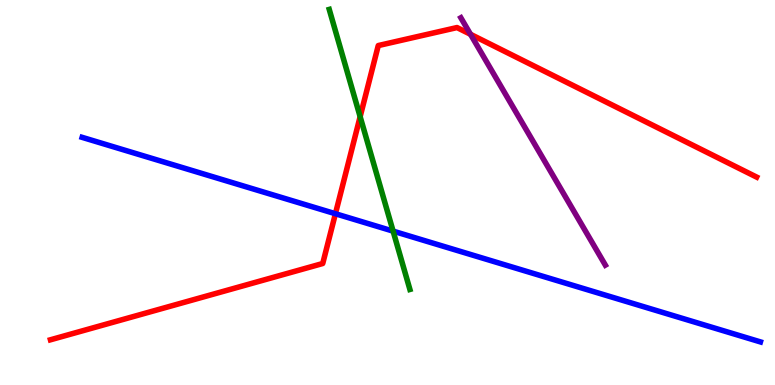[{'lines': ['blue', 'red'], 'intersections': [{'x': 4.33, 'y': 4.45}]}, {'lines': ['green', 'red'], 'intersections': [{'x': 4.65, 'y': 6.97}]}, {'lines': ['purple', 'red'], 'intersections': [{'x': 6.07, 'y': 9.11}]}, {'lines': ['blue', 'green'], 'intersections': [{'x': 5.07, 'y': 4.0}]}, {'lines': ['blue', 'purple'], 'intersections': []}, {'lines': ['green', 'purple'], 'intersections': []}]